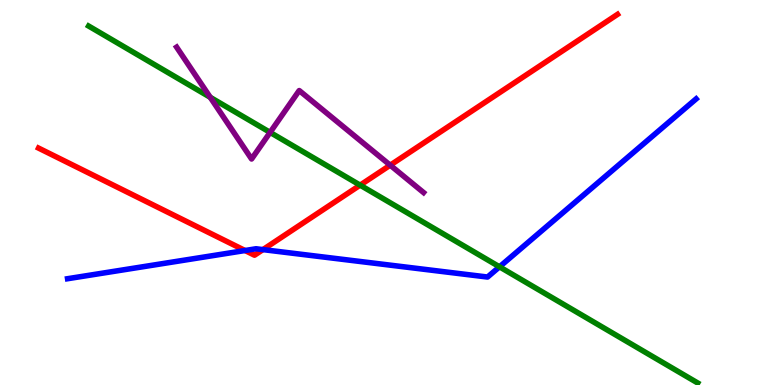[{'lines': ['blue', 'red'], 'intersections': [{'x': 3.16, 'y': 3.49}, {'x': 3.39, 'y': 3.52}]}, {'lines': ['green', 'red'], 'intersections': [{'x': 4.65, 'y': 5.19}]}, {'lines': ['purple', 'red'], 'intersections': [{'x': 5.03, 'y': 5.71}]}, {'lines': ['blue', 'green'], 'intersections': [{'x': 6.45, 'y': 3.07}]}, {'lines': ['blue', 'purple'], 'intersections': []}, {'lines': ['green', 'purple'], 'intersections': [{'x': 2.71, 'y': 7.47}, {'x': 3.49, 'y': 6.56}]}]